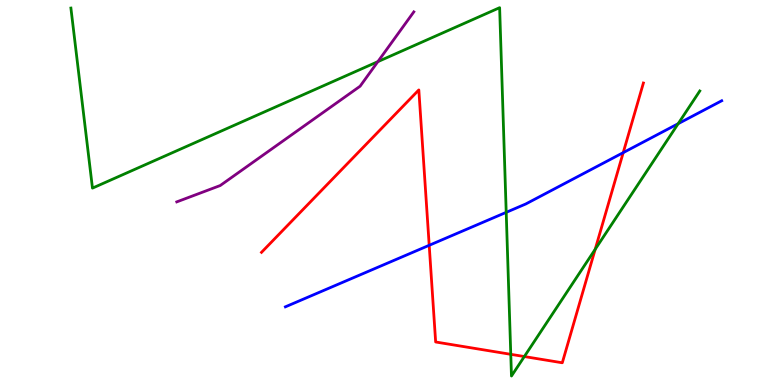[{'lines': ['blue', 'red'], 'intersections': [{'x': 5.54, 'y': 3.63}, {'x': 8.04, 'y': 6.04}]}, {'lines': ['green', 'red'], 'intersections': [{'x': 6.59, 'y': 0.797}, {'x': 6.77, 'y': 0.739}, {'x': 7.68, 'y': 3.53}]}, {'lines': ['purple', 'red'], 'intersections': []}, {'lines': ['blue', 'green'], 'intersections': [{'x': 6.53, 'y': 4.48}, {'x': 8.75, 'y': 6.79}]}, {'lines': ['blue', 'purple'], 'intersections': []}, {'lines': ['green', 'purple'], 'intersections': [{'x': 4.88, 'y': 8.4}]}]